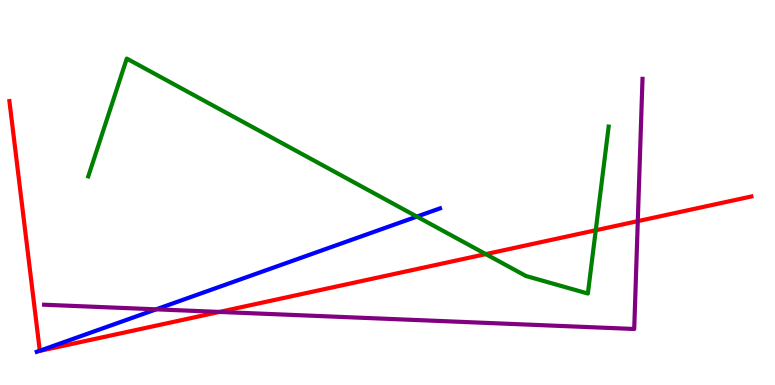[{'lines': ['blue', 'red'], 'intersections': [{'x': 0.513, 'y': 0.89}]}, {'lines': ['green', 'red'], 'intersections': [{'x': 6.27, 'y': 3.4}, {'x': 7.69, 'y': 4.02}]}, {'lines': ['purple', 'red'], 'intersections': [{'x': 2.83, 'y': 1.9}, {'x': 8.23, 'y': 4.26}]}, {'lines': ['blue', 'green'], 'intersections': [{'x': 5.38, 'y': 4.37}]}, {'lines': ['blue', 'purple'], 'intersections': [{'x': 2.02, 'y': 1.97}]}, {'lines': ['green', 'purple'], 'intersections': []}]